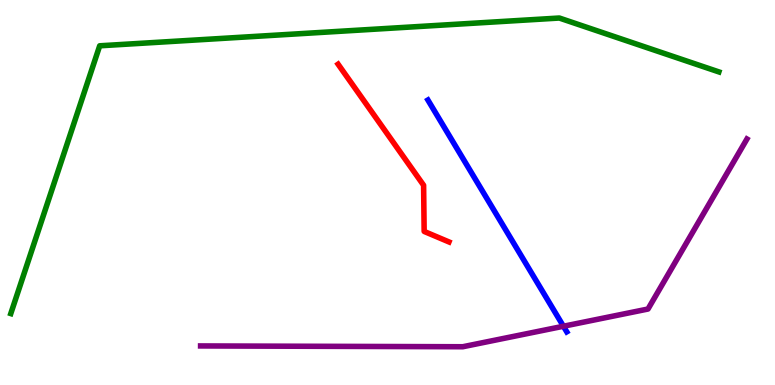[{'lines': ['blue', 'red'], 'intersections': []}, {'lines': ['green', 'red'], 'intersections': []}, {'lines': ['purple', 'red'], 'intersections': []}, {'lines': ['blue', 'green'], 'intersections': []}, {'lines': ['blue', 'purple'], 'intersections': [{'x': 7.27, 'y': 1.53}]}, {'lines': ['green', 'purple'], 'intersections': []}]